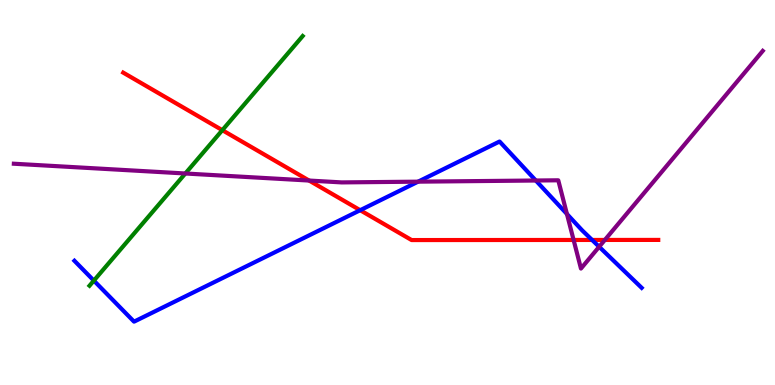[{'lines': ['blue', 'red'], 'intersections': [{'x': 4.65, 'y': 4.54}, {'x': 7.64, 'y': 3.77}]}, {'lines': ['green', 'red'], 'intersections': [{'x': 2.87, 'y': 6.62}]}, {'lines': ['purple', 'red'], 'intersections': [{'x': 3.99, 'y': 5.31}, {'x': 7.4, 'y': 3.77}, {'x': 7.8, 'y': 3.77}]}, {'lines': ['blue', 'green'], 'intersections': [{'x': 1.21, 'y': 2.71}]}, {'lines': ['blue', 'purple'], 'intersections': [{'x': 5.39, 'y': 5.28}, {'x': 6.91, 'y': 5.31}, {'x': 7.32, 'y': 4.44}, {'x': 7.73, 'y': 3.59}]}, {'lines': ['green', 'purple'], 'intersections': [{'x': 2.39, 'y': 5.49}]}]